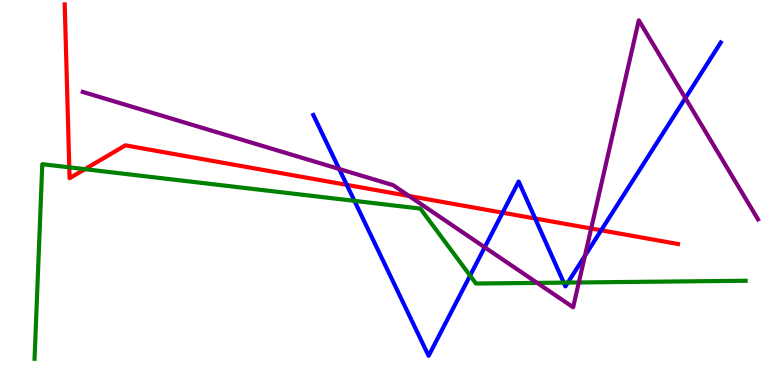[{'lines': ['blue', 'red'], 'intersections': [{'x': 4.47, 'y': 5.2}, {'x': 6.49, 'y': 4.48}, {'x': 6.91, 'y': 4.32}, {'x': 7.76, 'y': 4.02}]}, {'lines': ['green', 'red'], 'intersections': [{'x': 0.894, 'y': 5.65}, {'x': 1.1, 'y': 5.61}]}, {'lines': ['purple', 'red'], 'intersections': [{'x': 5.28, 'y': 4.91}, {'x': 7.63, 'y': 4.06}]}, {'lines': ['blue', 'green'], 'intersections': [{'x': 4.57, 'y': 4.78}, {'x': 6.07, 'y': 2.84}, {'x': 7.27, 'y': 2.66}, {'x': 7.33, 'y': 2.66}]}, {'lines': ['blue', 'purple'], 'intersections': [{'x': 4.38, 'y': 5.61}, {'x': 6.25, 'y': 3.58}, {'x': 7.55, 'y': 3.36}, {'x': 8.84, 'y': 7.45}]}, {'lines': ['green', 'purple'], 'intersections': [{'x': 6.93, 'y': 2.65}, {'x': 7.47, 'y': 2.66}]}]